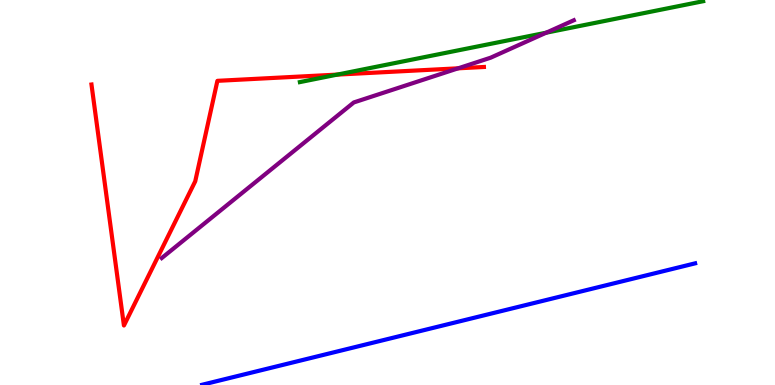[{'lines': ['blue', 'red'], 'intersections': []}, {'lines': ['green', 'red'], 'intersections': [{'x': 4.35, 'y': 8.06}]}, {'lines': ['purple', 'red'], 'intersections': [{'x': 5.91, 'y': 8.23}]}, {'lines': ['blue', 'green'], 'intersections': []}, {'lines': ['blue', 'purple'], 'intersections': []}, {'lines': ['green', 'purple'], 'intersections': [{'x': 7.05, 'y': 9.15}]}]